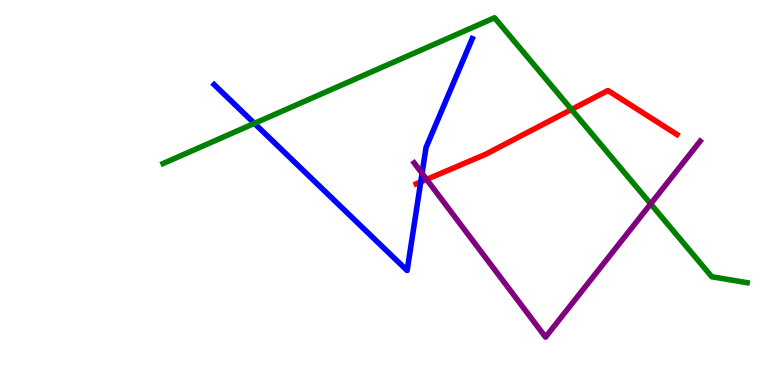[{'lines': ['blue', 'red'], 'intersections': [{'x': 5.43, 'y': 5.27}]}, {'lines': ['green', 'red'], 'intersections': [{'x': 7.37, 'y': 7.16}]}, {'lines': ['purple', 'red'], 'intersections': [{'x': 5.5, 'y': 5.34}]}, {'lines': ['blue', 'green'], 'intersections': [{'x': 3.28, 'y': 6.8}]}, {'lines': ['blue', 'purple'], 'intersections': [{'x': 5.45, 'y': 5.5}]}, {'lines': ['green', 'purple'], 'intersections': [{'x': 8.4, 'y': 4.7}]}]